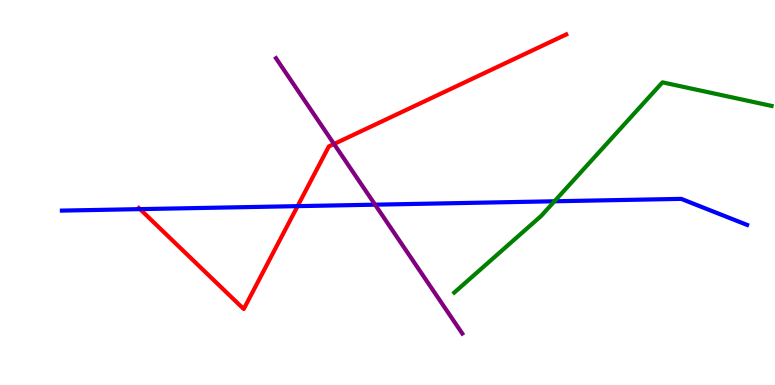[{'lines': ['blue', 'red'], 'intersections': [{'x': 1.81, 'y': 4.57}, {'x': 3.84, 'y': 4.65}]}, {'lines': ['green', 'red'], 'intersections': []}, {'lines': ['purple', 'red'], 'intersections': [{'x': 4.31, 'y': 6.26}]}, {'lines': ['blue', 'green'], 'intersections': [{'x': 7.15, 'y': 4.77}]}, {'lines': ['blue', 'purple'], 'intersections': [{'x': 4.84, 'y': 4.68}]}, {'lines': ['green', 'purple'], 'intersections': []}]